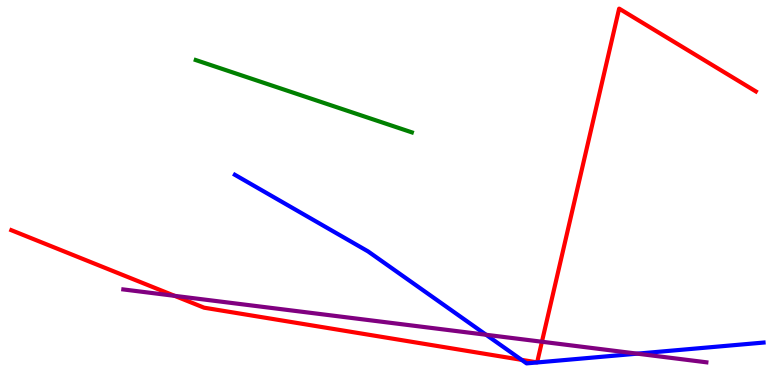[{'lines': ['blue', 'red'], 'intersections': [{'x': 6.73, 'y': 0.653}]}, {'lines': ['green', 'red'], 'intersections': []}, {'lines': ['purple', 'red'], 'intersections': [{'x': 2.25, 'y': 2.32}, {'x': 6.99, 'y': 1.12}]}, {'lines': ['blue', 'green'], 'intersections': []}, {'lines': ['blue', 'purple'], 'intersections': [{'x': 6.27, 'y': 1.3}, {'x': 8.22, 'y': 0.814}]}, {'lines': ['green', 'purple'], 'intersections': []}]